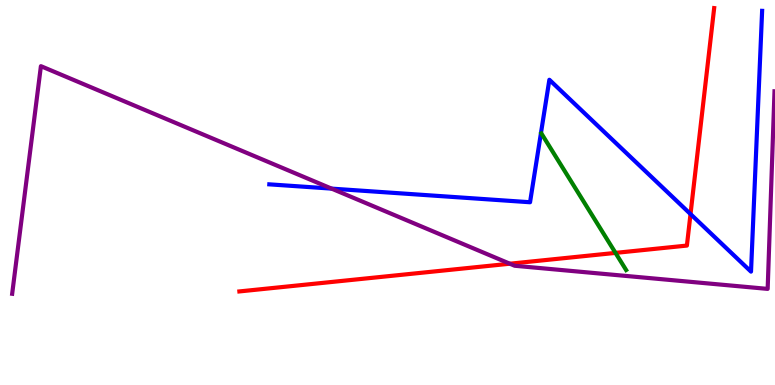[{'lines': ['blue', 'red'], 'intersections': [{'x': 8.91, 'y': 4.44}]}, {'lines': ['green', 'red'], 'intersections': [{'x': 7.94, 'y': 3.43}]}, {'lines': ['purple', 'red'], 'intersections': [{'x': 6.58, 'y': 3.15}]}, {'lines': ['blue', 'green'], 'intersections': []}, {'lines': ['blue', 'purple'], 'intersections': [{'x': 4.28, 'y': 5.1}]}, {'lines': ['green', 'purple'], 'intersections': []}]